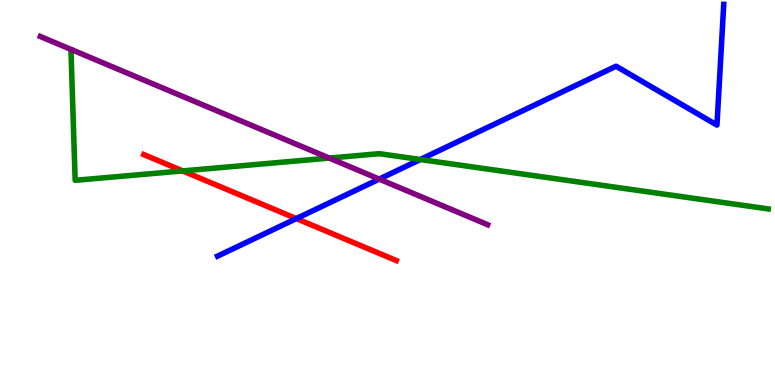[{'lines': ['blue', 'red'], 'intersections': [{'x': 3.82, 'y': 4.32}]}, {'lines': ['green', 'red'], 'intersections': [{'x': 2.36, 'y': 5.56}]}, {'lines': ['purple', 'red'], 'intersections': []}, {'lines': ['blue', 'green'], 'intersections': [{'x': 5.42, 'y': 5.86}]}, {'lines': ['blue', 'purple'], 'intersections': [{'x': 4.89, 'y': 5.35}]}, {'lines': ['green', 'purple'], 'intersections': [{'x': 4.25, 'y': 5.89}]}]